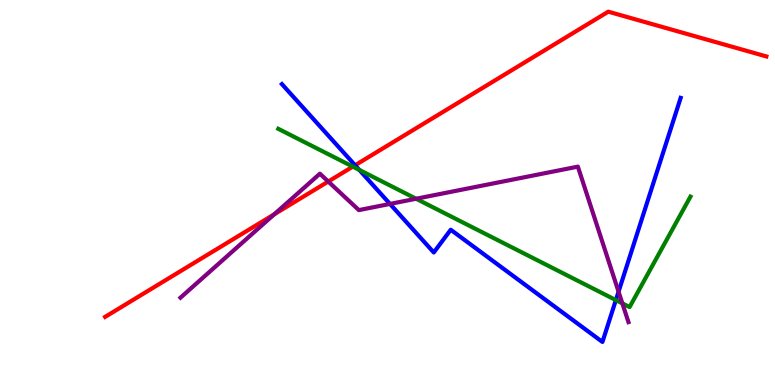[{'lines': ['blue', 'red'], 'intersections': [{'x': 4.58, 'y': 5.71}]}, {'lines': ['green', 'red'], 'intersections': [{'x': 4.55, 'y': 5.67}]}, {'lines': ['purple', 'red'], 'intersections': [{'x': 3.54, 'y': 4.43}, {'x': 4.24, 'y': 5.28}]}, {'lines': ['blue', 'green'], 'intersections': [{'x': 4.64, 'y': 5.59}, {'x': 7.95, 'y': 2.21}]}, {'lines': ['blue', 'purple'], 'intersections': [{'x': 5.03, 'y': 4.7}, {'x': 7.98, 'y': 2.42}]}, {'lines': ['green', 'purple'], 'intersections': [{'x': 5.37, 'y': 4.84}, {'x': 8.03, 'y': 2.12}]}]